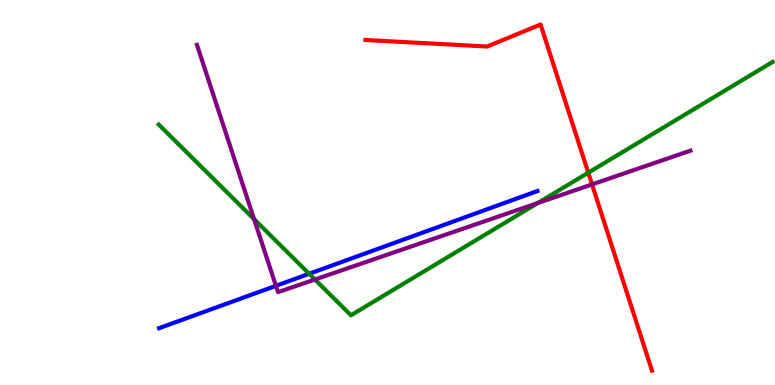[{'lines': ['blue', 'red'], 'intersections': []}, {'lines': ['green', 'red'], 'intersections': [{'x': 7.59, 'y': 5.51}]}, {'lines': ['purple', 'red'], 'intersections': [{'x': 7.64, 'y': 5.21}]}, {'lines': ['blue', 'green'], 'intersections': [{'x': 3.99, 'y': 2.89}]}, {'lines': ['blue', 'purple'], 'intersections': [{'x': 3.56, 'y': 2.58}]}, {'lines': ['green', 'purple'], 'intersections': [{'x': 3.28, 'y': 4.31}, {'x': 4.06, 'y': 2.74}, {'x': 6.94, 'y': 4.73}]}]